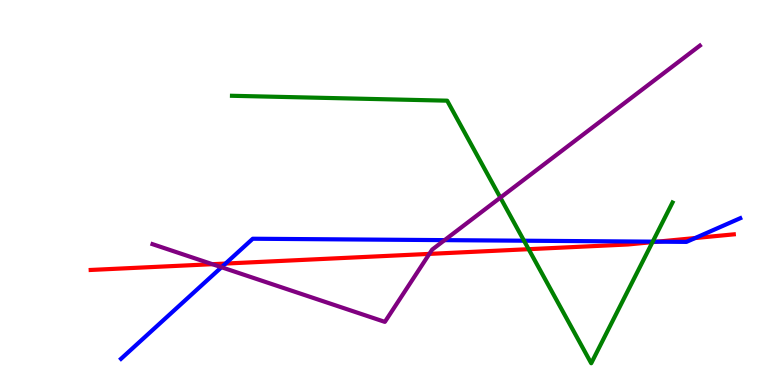[{'lines': ['blue', 'red'], 'intersections': [{'x': 2.91, 'y': 3.15}, {'x': 8.48, 'y': 3.72}, {'x': 8.97, 'y': 3.82}]}, {'lines': ['green', 'red'], 'intersections': [{'x': 6.82, 'y': 3.53}, {'x': 8.42, 'y': 3.71}]}, {'lines': ['purple', 'red'], 'intersections': [{'x': 2.74, 'y': 3.14}, {'x': 5.54, 'y': 3.41}]}, {'lines': ['blue', 'green'], 'intersections': [{'x': 6.76, 'y': 3.75}, {'x': 8.42, 'y': 3.72}]}, {'lines': ['blue', 'purple'], 'intersections': [{'x': 2.86, 'y': 3.06}, {'x': 5.74, 'y': 3.76}]}, {'lines': ['green', 'purple'], 'intersections': [{'x': 6.46, 'y': 4.87}]}]